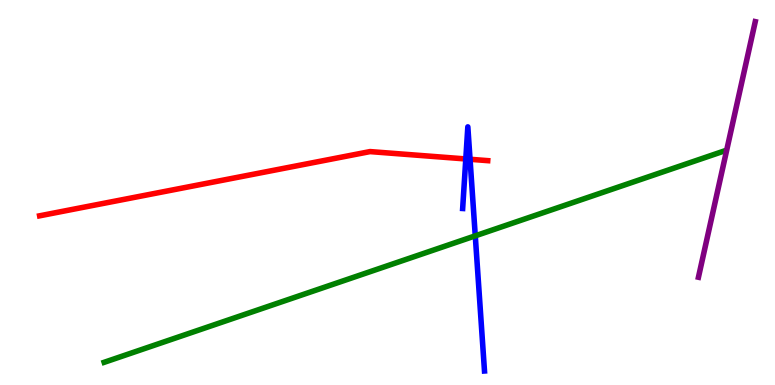[{'lines': ['blue', 'red'], 'intersections': [{'x': 6.01, 'y': 5.87}, {'x': 6.07, 'y': 5.86}]}, {'lines': ['green', 'red'], 'intersections': []}, {'lines': ['purple', 'red'], 'intersections': []}, {'lines': ['blue', 'green'], 'intersections': [{'x': 6.13, 'y': 3.87}]}, {'lines': ['blue', 'purple'], 'intersections': []}, {'lines': ['green', 'purple'], 'intersections': []}]